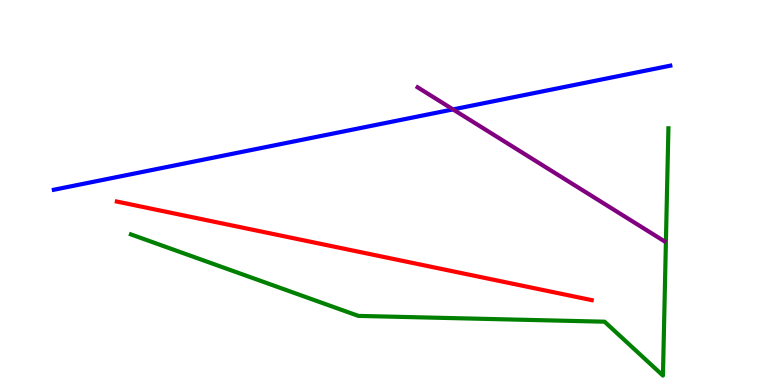[{'lines': ['blue', 'red'], 'intersections': []}, {'lines': ['green', 'red'], 'intersections': []}, {'lines': ['purple', 'red'], 'intersections': []}, {'lines': ['blue', 'green'], 'intersections': []}, {'lines': ['blue', 'purple'], 'intersections': [{'x': 5.85, 'y': 7.16}]}, {'lines': ['green', 'purple'], 'intersections': []}]